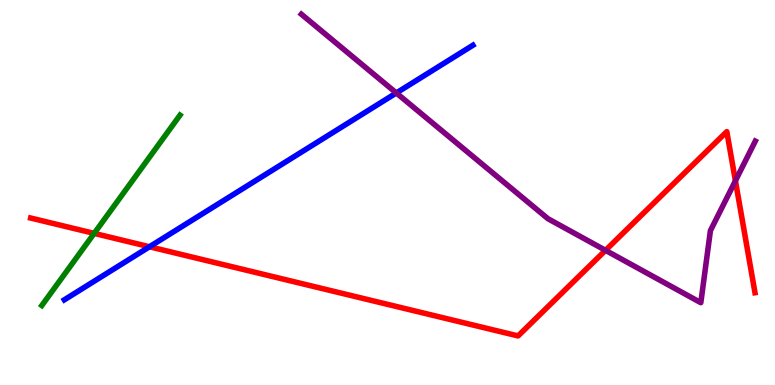[{'lines': ['blue', 'red'], 'intersections': [{'x': 1.93, 'y': 3.59}]}, {'lines': ['green', 'red'], 'intersections': [{'x': 1.22, 'y': 3.94}]}, {'lines': ['purple', 'red'], 'intersections': [{'x': 7.81, 'y': 3.5}, {'x': 9.49, 'y': 5.3}]}, {'lines': ['blue', 'green'], 'intersections': []}, {'lines': ['blue', 'purple'], 'intersections': [{'x': 5.11, 'y': 7.59}]}, {'lines': ['green', 'purple'], 'intersections': []}]